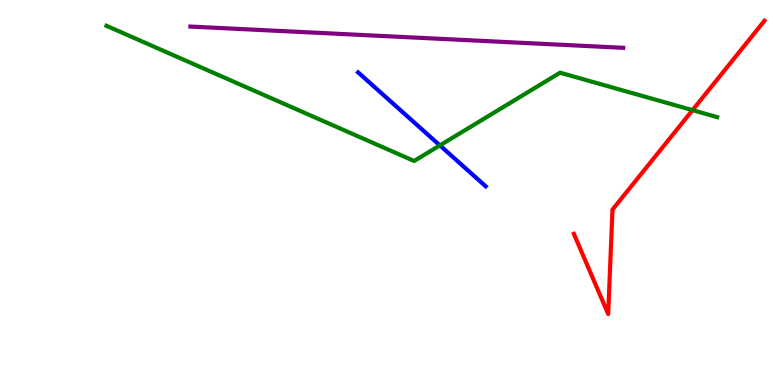[{'lines': ['blue', 'red'], 'intersections': []}, {'lines': ['green', 'red'], 'intersections': [{'x': 8.94, 'y': 7.14}]}, {'lines': ['purple', 'red'], 'intersections': []}, {'lines': ['blue', 'green'], 'intersections': [{'x': 5.68, 'y': 6.22}]}, {'lines': ['blue', 'purple'], 'intersections': []}, {'lines': ['green', 'purple'], 'intersections': []}]